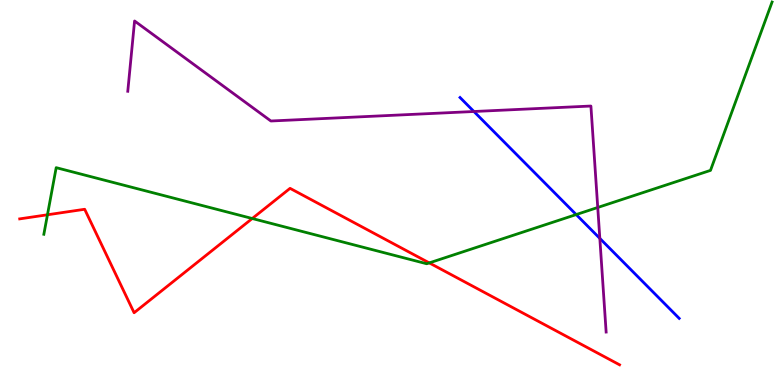[{'lines': ['blue', 'red'], 'intersections': []}, {'lines': ['green', 'red'], 'intersections': [{'x': 0.612, 'y': 4.42}, {'x': 3.25, 'y': 4.32}, {'x': 5.54, 'y': 3.17}]}, {'lines': ['purple', 'red'], 'intersections': []}, {'lines': ['blue', 'green'], 'intersections': [{'x': 7.43, 'y': 4.43}]}, {'lines': ['blue', 'purple'], 'intersections': [{'x': 6.12, 'y': 7.1}, {'x': 7.74, 'y': 3.81}]}, {'lines': ['green', 'purple'], 'intersections': [{'x': 7.71, 'y': 4.61}]}]